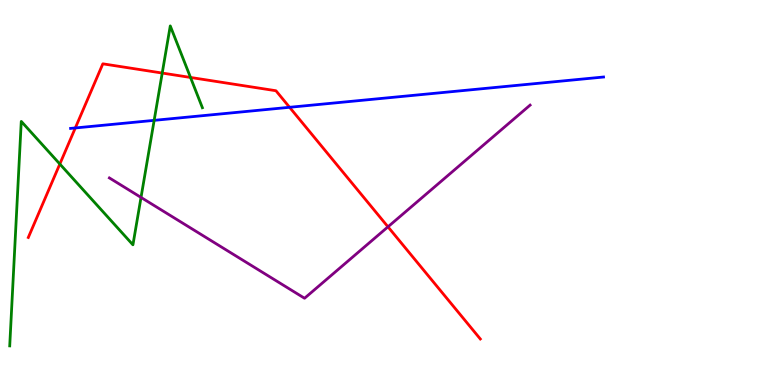[{'lines': ['blue', 'red'], 'intersections': [{'x': 0.972, 'y': 6.68}, {'x': 3.74, 'y': 7.21}]}, {'lines': ['green', 'red'], 'intersections': [{'x': 0.772, 'y': 5.74}, {'x': 2.09, 'y': 8.1}, {'x': 2.46, 'y': 7.99}]}, {'lines': ['purple', 'red'], 'intersections': [{'x': 5.01, 'y': 4.11}]}, {'lines': ['blue', 'green'], 'intersections': [{'x': 1.99, 'y': 6.87}]}, {'lines': ['blue', 'purple'], 'intersections': []}, {'lines': ['green', 'purple'], 'intersections': [{'x': 1.82, 'y': 4.87}]}]